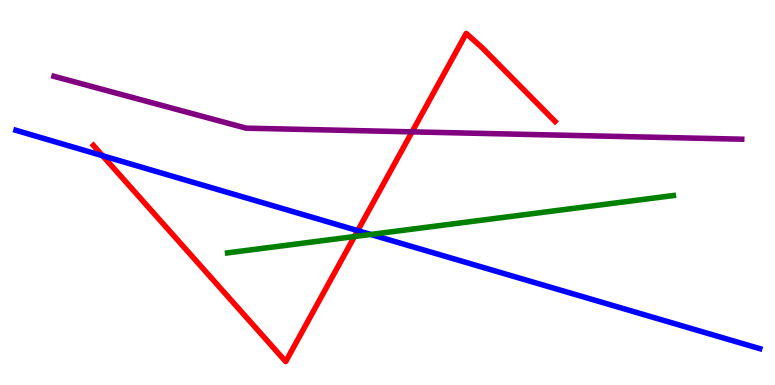[{'lines': ['blue', 'red'], 'intersections': [{'x': 1.32, 'y': 5.95}, {'x': 4.62, 'y': 4.01}]}, {'lines': ['green', 'red'], 'intersections': [{'x': 4.57, 'y': 3.86}]}, {'lines': ['purple', 'red'], 'intersections': [{'x': 5.32, 'y': 6.58}]}, {'lines': ['blue', 'green'], 'intersections': [{'x': 4.78, 'y': 3.91}]}, {'lines': ['blue', 'purple'], 'intersections': []}, {'lines': ['green', 'purple'], 'intersections': []}]